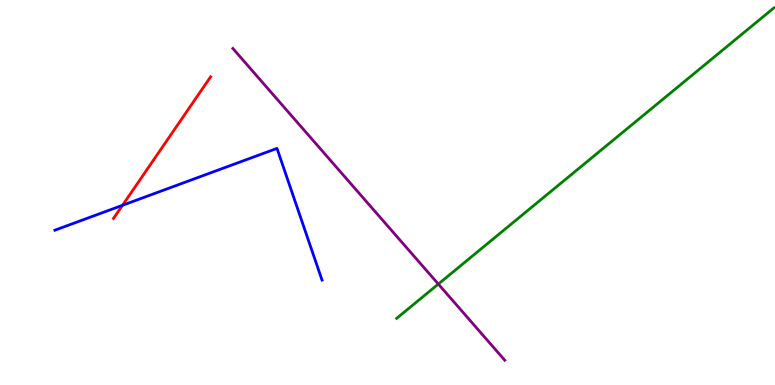[{'lines': ['blue', 'red'], 'intersections': [{'x': 1.58, 'y': 4.67}]}, {'lines': ['green', 'red'], 'intersections': []}, {'lines': ['purple', 'red'], 'intersections': []}, {'lines': ['blue', 'green'], 'intersections': []}, {'lines': ['blue', 'purple'], 'intersections': []}, {'lines': ['green', 'purple'], 'intersections': [{'x': 5.66, 'y': 2.62}]}]